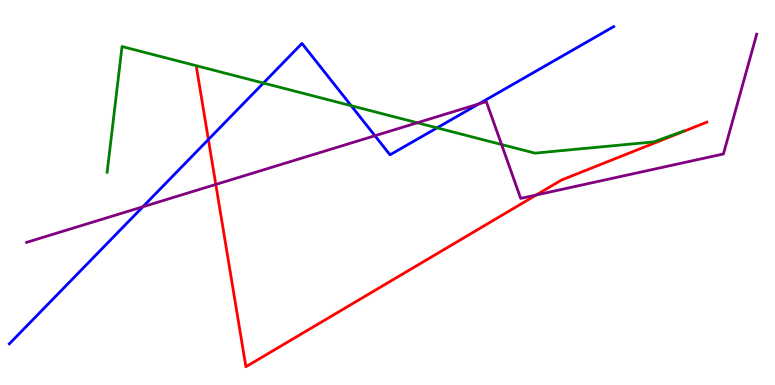[{'lines': ['blue', 'red'], 'intersections': [{'x': 2.69, 'y': 6.38}]}, {'lines': ['green', 'red'], 'intersections': []}, {'lines': ['purple', 'red'], 'intersections': [{'x': 2.78, 'y': 5.21}, {'x': 6.92, 'y': 4.94}]}, {'lines': ['blue', 'green'], 'intersections': [{'x': 3.4, 'y': 7.84}, {'x': 4.53, 'y': 7.25}, {'x': 5.64, 'y': 6.68}]}, {'lines': ['blue', 'purple'], 'intersections': [{'x': 1.84, 'y': 4.63}, {'x': 4.84, 'y': 6.47}, {'x': 6.18, 'y': 7.3}]}, {'lines': ['green', 'purple'], 'intersections': [{'x': 5.38, 'y': 6.81}, {'x': 6.47, 'y': 6.25}]}]